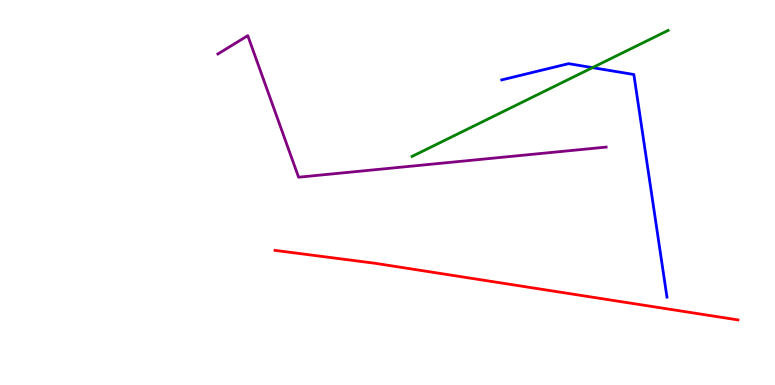[{'lines': ['blue', 'red'], 'intersections': []}, {'lines': ['green', 'red'], 'intersections': []}, {'lines': ['purple', 'red'], 'intersections': []}, {'lines': ['blue', 'green'], 'intersections': [{'x': 7.64, 'y': 8.24}]}, {'lines': ['blue', 'purple'], 'intersections': []}, {'lines': ['green', 'purple'], 'intersections': []}]